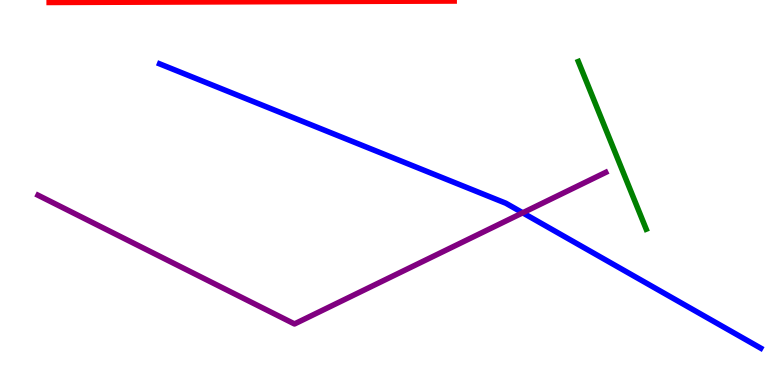[{'lines': ['blue', 'red'], 'intersections': []}, {'lines': ['green', 'red'], 'intersections': []}, {'lines': ['purple', 'red'], 'intersections': []}, {'lines': ['blue', 'green'], 'intersections': []}, {'lines': ['blue', 'purple'], 'intersections': [{'x': 6.74, 'y': 4.47}]}, {'lines': ['green', 'purple'], 'intersections': []}]